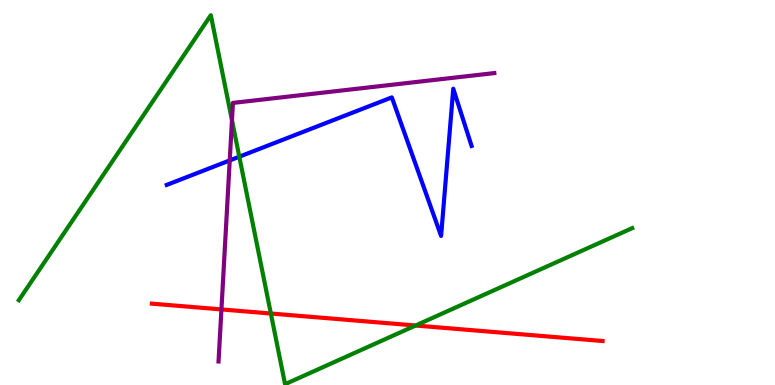[{'lines': ['blue', 'red'], 'intersections': []}, {'lines': ['green', 'red'], 'intersections': [{'x': 3.49, 'y': 1.86}, {'x': 5.36, 'y': 1.55}]}, {'lines': ['purple', 'red'], 'intersections': [{'x': 2.86, 'y': 1.96}]}, {'lines': ['blue', 'green'], 'intersections': [{'x': 3.09, 'y': 5.93}]}, {'lines': ['blue', 'purple'], 'intersections': [{'x': 2.96, 'y': 5.83}]}, {'lines': ['green', 'purple'], 'intersections': [{'x': 2.99, 'y': 6.88}]}]